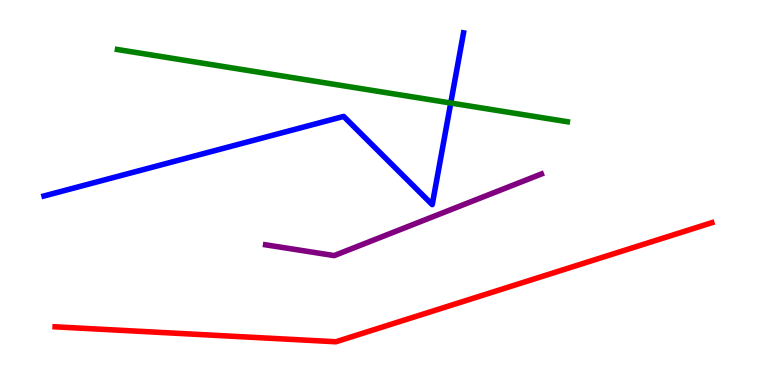[{'lines': ['blue', 'red'], 'intersections': []}, {'lines': ['green', 'red'], 'intersections': []}, {'lines': ['purple', 'red'], 'intersections': []}, {'lines': ['blue', 'green'], 'intersections': [{'x': 5.82, 'y': 7.32}]}, {'lines': ['blue', 'purple'], 'intersections': []}, {'lines': ['green', 'purple'], 'intersections': []}]